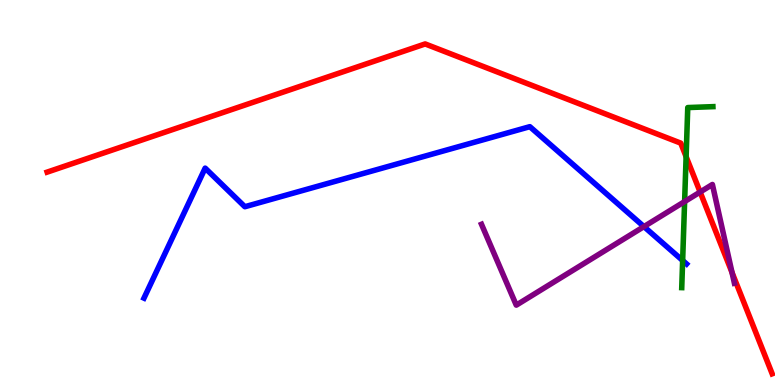[{'lines': ['blue', 'red'], 'intersections': []}, {'lines': ['green', 'red'], 'intersections': [{'x': 8.85, 'y': 5.93}]}, {'lines': ['purple', 'red'], 'intersections': [{'x': 9.03, 'y': 5.01}, {'x': 9.45, 'y': 2.92}]}, {'lines': ['blue', 'green'], 'intersections': [{'x': 8.81, 'y': 3.23}]}, {'lines': ['blue', 'purple'], 'intersections': [{'x': 8.31, 'y': 4.11}]}, {'lines': ['green', 'purple'], 'intersections': [{'x': 8.83, 'y': 4.76}]}]